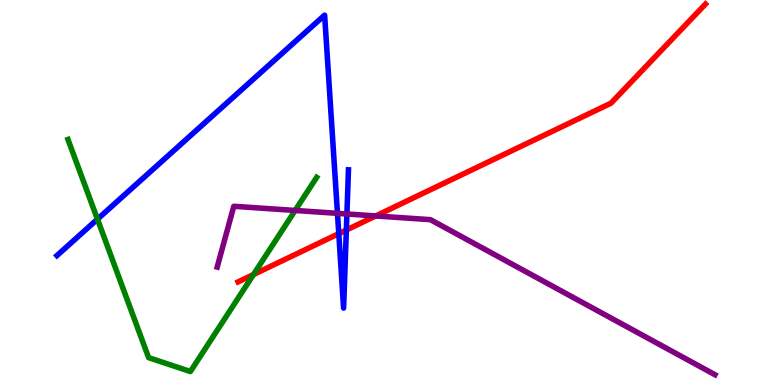[{'lines': ['blue', 'red'], 'intersections': [{'x': 4.37, 'y': 3.93}, {'x': 4.47, 'y': 4.03}]}, {'lines': ['green', 'red'], 'intersections': [{'x': 3.27, 'y': 2.87}]}, {'lines': ['purple', 'red'], 'intersections': [{'x': 4.85, 'y': 4.39}]}, {'lines': ['blue', 'green'], 'intersections': [{'x': 1.26, 'y': 4.31}]}, {'lines': ['blue', 'purple'], 'intersections': [{'x': 4.35, 'y': 4.46}, {'x': 4.48, 'y': 4.44}]}, {'lines': ['green', 'purple'], 'intersections': [{'x': 3.81, 'y': 4.53}]}]